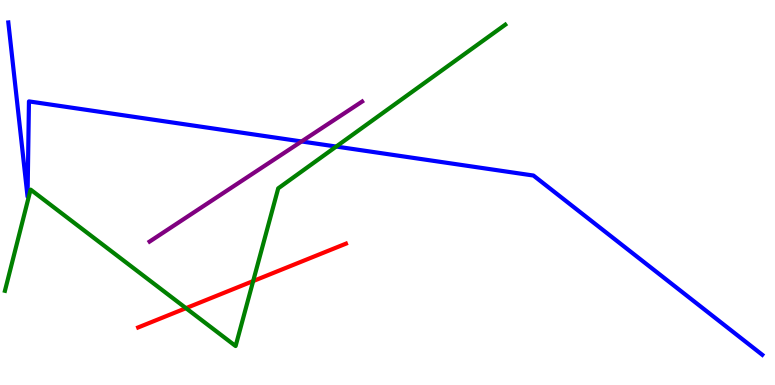[{'lines': ['blue', 'red'], 'intersections': []}, {'lines': ['green', 'red'], 'intersections': [{'x': 2.4, 'y': 2.0}, {'x': 3.27, 'y': 2.7}]}, {'lines': ['purple', 'red'], 'intersections': []}, {'lines': ['blue', 'green'], 'intersections': [{'x': 4.34, 'y': 6.19}]}, {'lines': ['blue', 'purple'], 'intersections': [{'x': 3.89, 'y': 6.33}]}, {'lines': ['green', 'purple'], 'intersections': []}]